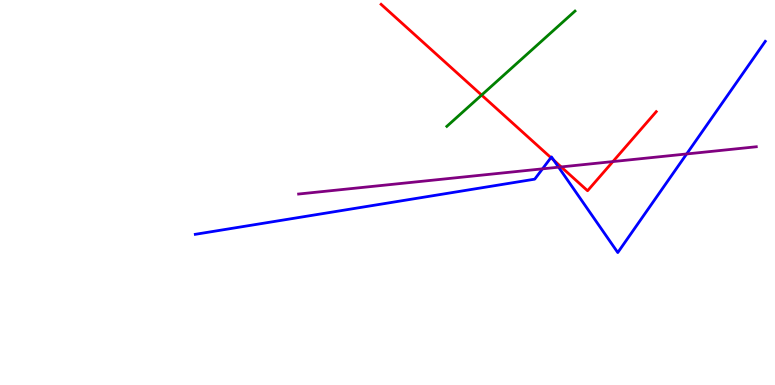[{'lines': ['blue', 'red'], 'intersections': [{'x': 7.11, 'y': 5.9}, {'x': 7.15, 'y': 5.84}]}, {'lines': ['green', 'red'], 'intersections': [{'x': 6.21, 'y': 7.53}]}, {'lines': ['purple', 'red'], 'intersections': [{'x': 7.24, 'y': 5.66}, {'x': 7.91, 'y': 5.8}]}, {'lines': ['blue', 'green'], 'intersections': []}, {'lines': ['blue', 'purple'], 'intersections': [{'x': 7.0, 'y': 5.61}, {'x': 7.21, 'y': 5.66}, {'x': 8.86, 'y': 6.0}]}, {'lines': ['green', 'purple'], 'intersections': []}]